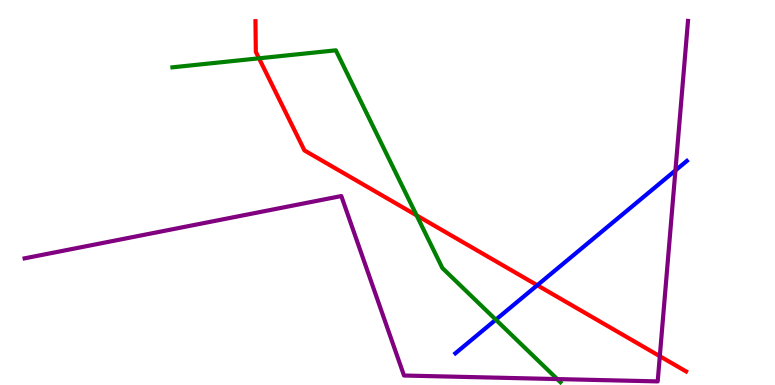[{'lines': ['blue', 'red'], 'intersections': [{'x': 6.93, 'y': 2.59}]}, {'lines': ['green', 'red'], 'intersections': [{'x': 3.34, 'y': 8.49}, {'x': 5.38, 'y': 4.41}]}, {'lines': ['purple', 'red'], 'intersections': [{'x': 8.51, 'y': 0.748}]}, {'lines': ['blue', 'green'], 'intersections': [{'x': 6.4, 'y': 1.7}]}, {'lines': ['blue', 'purple'], 'intersections': [{'x': 8.72, 'y': 5.57}]}, {'lines': ['green', 'purple'], 'intersections': [{'x': 7.19, 'y': 0.154}]}]